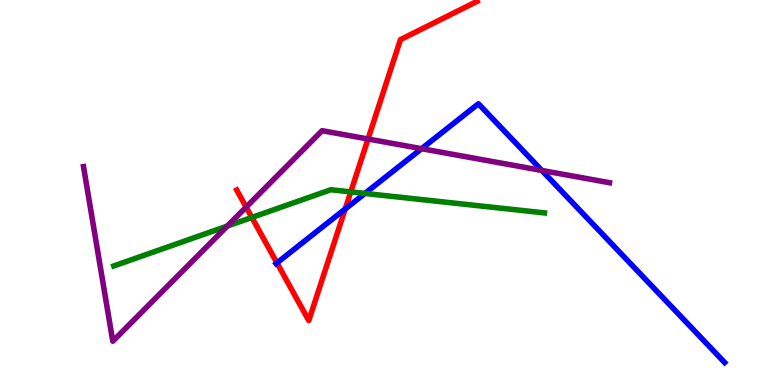[{'lines': ['blue', 'red'], 'intersections': [{'x': 3.57, 'y': 3.17}, {'x': 4.45, 'y': 4.57}]}, {'lines': ['green', 'red'], 'intersections': [{'x': 3.25, 'y': 4.35}, {'x': 4.53, 'y': 5.02}]}, {'lines': ['purple', 'red'], 'intersections': [{'x': 3.18, 'y': 4.62}, {'x': 4.75, 'y': 6.39}]}, {'lines': ['blue', 'green'], 'intersections': [{'x': 4.71, 'y': 4.98}]}, {'lines': ['blue', 'purple'], 'intersections': [{'x': 5.44, 'y': 6.14}, {'x': 6.99, 'y': 5.57}]}, {'lines': ['green', 'purple'], 'intersections': [{'x': 2.93, 'y': 4.13}]}]